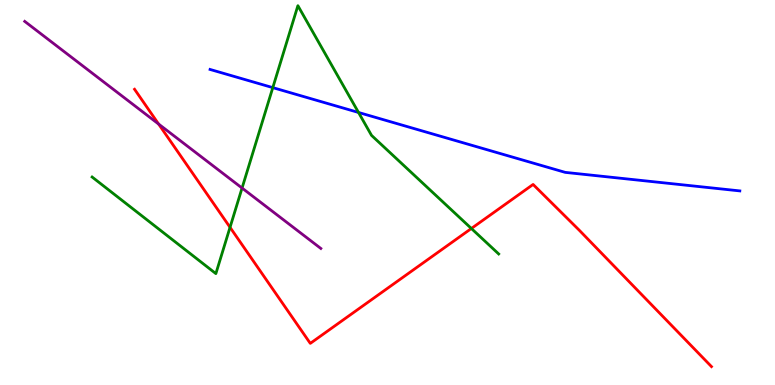[{'lines': ['blue', 'red'], 'intersections': []}, {'lines': ['green', 'red'], 'intersections': [{'x': 2.97, 'y': 4.1}, {'x': 6.08, 'y': 4.07}]}, {'lines': ['purple', 'red'], 'intersections': [{'x': 2.05, 'y': 6.78}]}, {'lines': ['blue', 'green'], 'intersections': [{'x': 3.52, 'y': 7.72}, {'x': 4.63, 'y': 7.08}]}, {'lines': ['blue', 'purple'], 'intersections': []}, {'lines': ['green', 'purple'], 'intersections': [{'x': 3.12, 'y': 5.12}]}]